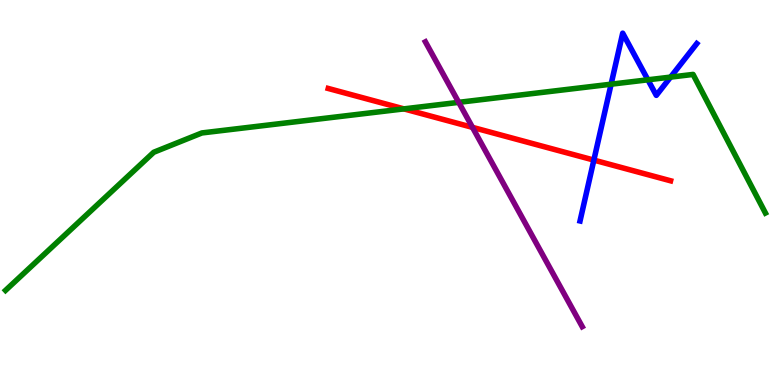[{'lines': ['blue', 'red'], 'intersections': [{'x': 7.66, 'y': 5.84}]}, {'lines': ['green', 'red'], 'intersections': [{'x': 5.21, 'y': 7.17}]}, {'lines': ['purple', 'red'], 'intersections': [{'x': 6.1, 'y': 6.69}]}, {'lines': ['blue', 'green'], 'intersections': [{'x': 7.89, 'y': 7.81}, {'x': 8.36, 'y': 7.93}, {'x': 8.65, 'y': 8.0}]}, {'lines': ['blue', 'purple'], 'intersections': []}, {'lines': ['green', 'purple'], 'intersections': [{'x': 5.92, 'y': 7.34}]}]